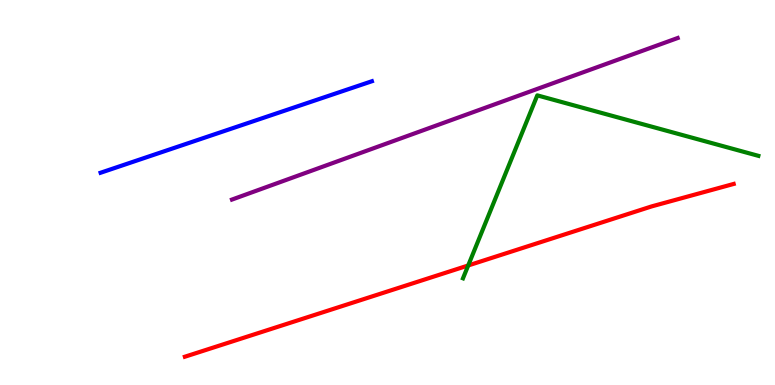[{'lines': ['blue', 'red'], 'intersections': []}, {'lines': ['green', 'red'], 'intersections': [{'x': 6.04, 'y': 3.1}]}, {'lines': ['purple', 'red'], 'intersections': []}, {'lines': ['blue', 'green'], 'intersections': []}, {'lines': ['blue', 'purple'], 'intersections': []}, {'lines': ['green', 'purple'], 'intersections': []}]